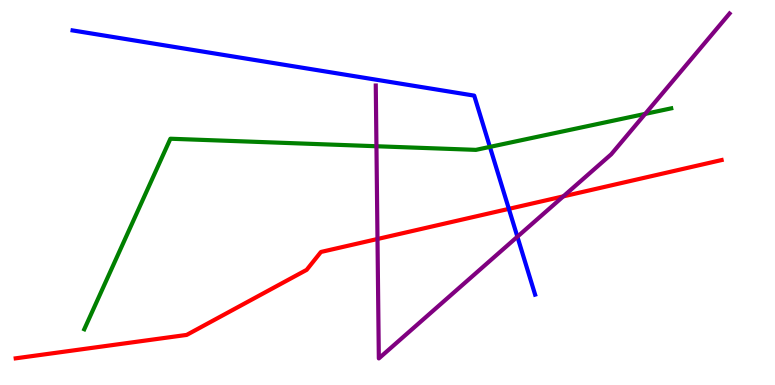[{'lines': ['blue', 'red'], 'intersections': [{'x': 6.57, 'y': 4.58}]}, {'lines': ['green', 'red'], 'intersections': []}, {'lines': ['purple', 'red'], 'intersections': [{'x': 4.87, 'y': 3.79}, {'x': 7.27, 'y': 4.9}]}, {'lines': ['blue', 'green'], 'intersections': [{'x': 6.32, 'y': 6.18}]}, {'lines': ['blue', 'purple'], 'intersections': [{'x': 6.68, 'y': 3.85}]}, {'lines': ['green', 'purple'], 'intersections': [{'x': 4.86, 'y': 6.2}, {'x': 8.32, 'y': 7.04}]}]